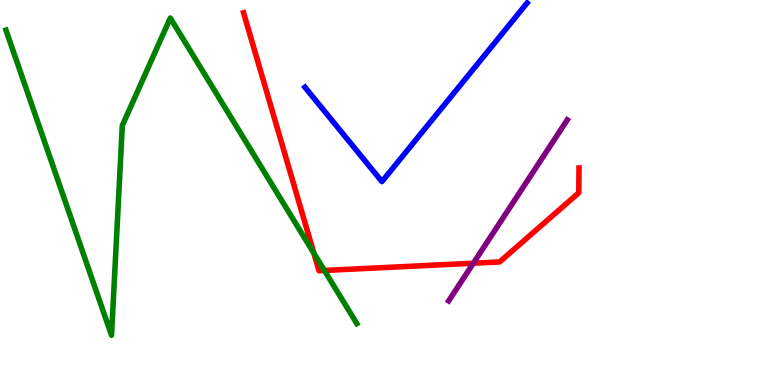[{'lines': ['blue', 'red'], 'intersections': []}, {'lines': ['green', 'red'], 'intersections': [{'x': 4.05, 'y': 3.42}, {'x': 4.19, 'y': 2.98}]}, {'lines': ['purple', 'red'], 'intersections': [{'x': 6.11, 'y': 3.16}]}, {'lines': ['blue', 'green'], 'intersections': []}, {'lines': ['blue', 'purple'], 'intersections': []}, {'lines': ['green', 'purple'], 'intersections': []}]